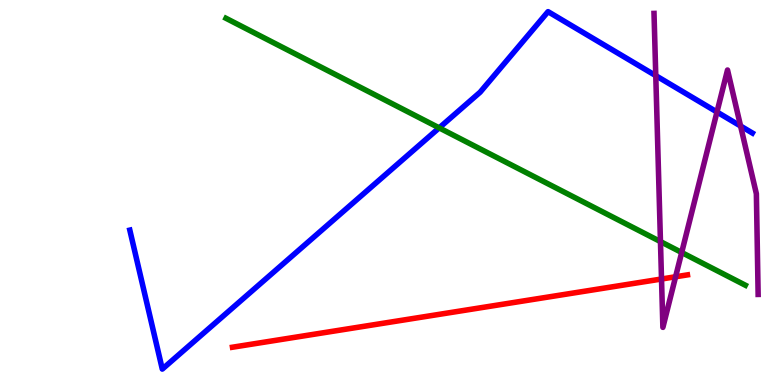[{'lines': ['blue', 'red'], 'intersections': []}, {'lines': ['green', 'red'], 'intersections': []}, {'lines': ['purple', 'red'], 'intersections': [{'x': 8.54, 'y': 2.75}, {'x': 8.72, 'y': 2.81}]}, {'lines': ['blue', 'green'], 'intersections': [{'x': 5.67, 'y': 6.68}]}, {'lines': ['blue', 'purple'], 'intersections': [{'x': 8.46, 'y': 8.04}, {'x': 9.25, 'y': 7.09}, {'x': 9.56, 'y': 6.73}]}, {'lines': ['green', 'purple'], 'intersections': [{'x': 8.52, 'y': 3.73}, {'x': 8.8, 'y': 3.44}]}]